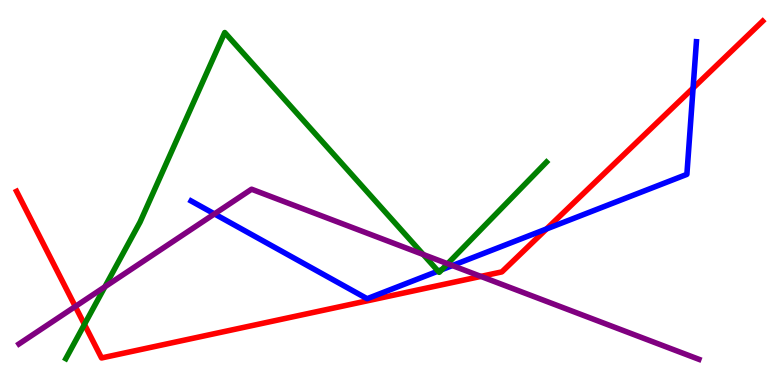[{'lines': ['blue', 'red'], 'intersections': [{'x': 7.05, 'y': 4.05}, {'x': 8.94, 'y': 7.71}]}, {'lines': ['green', 'red'], 'intersections': [{'x': 1.09, 'y': 1.57}]}, {'lines': ['purple', 'red'], 'intersections': [{'x': 0.972, 'y': 2.04}, {'x': 6.2, 'y': 2.82}]}, {'lines': ['blue', 'green'], 'intersections': [{'x': 5.65, 'y': 2.96}, {'x': 5.7, 'y': 3.0}]}, {'lines': ['blue', 'purple'], 'intersections': [{'x': 2.77, 'y': 4.44}, {'x': 5.84, 'y': 3.1}]}, {'lines': ['green', 'purple'], 'intersections': [{'x': 1.35, 'y': 2.55}, {'x': 5.46, 'y': 3.39}, {'x': 5.78, 'y': 3.15}]}]